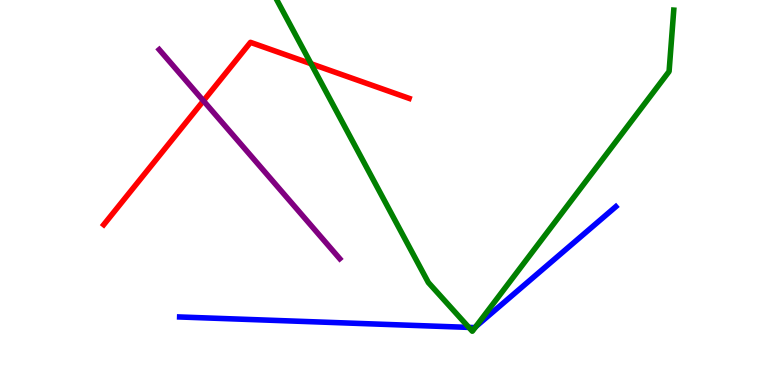[{'lines': ['blue', 'red'], 'intersections': []}, {'lines': ['green', 'red'], 'intersections': [{'x': 4.01, 'y': 8.34}]}, {'lines': ['purple', 'red'], 'intersections': [{'x': 2.63, 'y': 7.38}]}, {'lines': ['blue', 'green'], 'intersections': [{'x': 6.05, 'y': 1.5}, {'x': 6.14, 'y': 1.52}]}, {'lines': ['blue', 'purple'], 'intersections': []}, {'lines': ['green', 'purple'], 'intersections': []}]